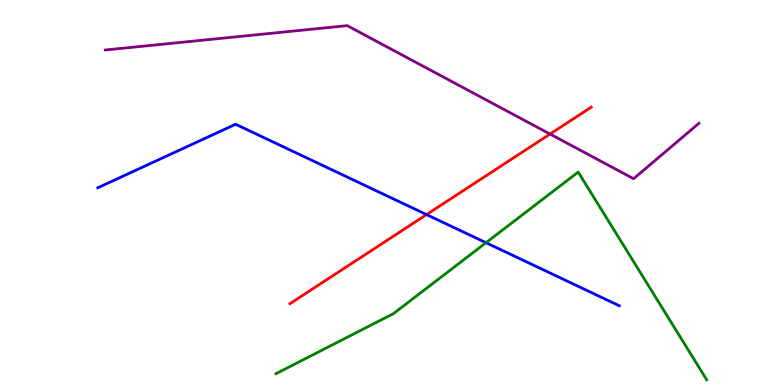[{'lines': ['blue', 'red'], 'intersections': [{'x': 5.5, 'y': 4.43}]}, {'lines': ['green', 'red'], 'intersections': []}, {'lines': ['purple', 'red'], 'intersections': [{'x': 7.1, 'y': 6.52}]}, {'lines': ['blue', 'green'], 'intersections': [{'x': 6.27, 'y': 3.7}]}, {'lines': ['blue', 'purple'], 'intersections': []}, {'lines': ['green', 'purple'], 'intersections': []}]